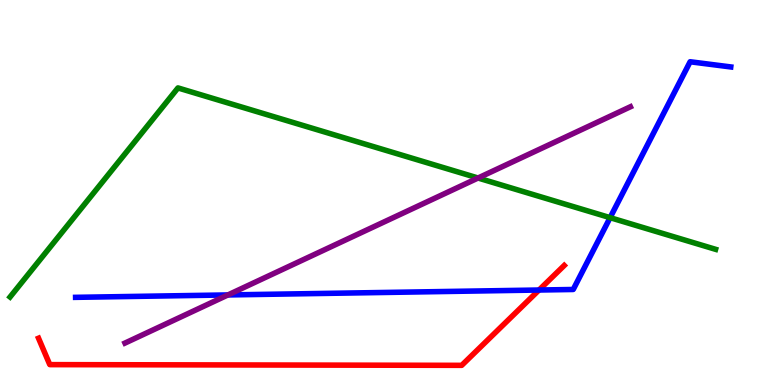[{'lines': ['blue', 'red'], 'intersections': [{'x': 6.96, 'y': 2.47}]}, {'lines': ['green', 'red'], 'intersections': []}, {'lines': ['purple', 'red'], 'intersections': []}, {'lines': ['blue', 'green'], 'intersections': [{'x': 7.87, 'y': 4.35}]}, {'lines': ['blue', 'purple'], 'intersections': [{'x': 2.94, 'y': 2.34}]}, {'lines': ['green', 'purple'], 'intersections': [{'x': 6.17, 'y': 5.38}]}]